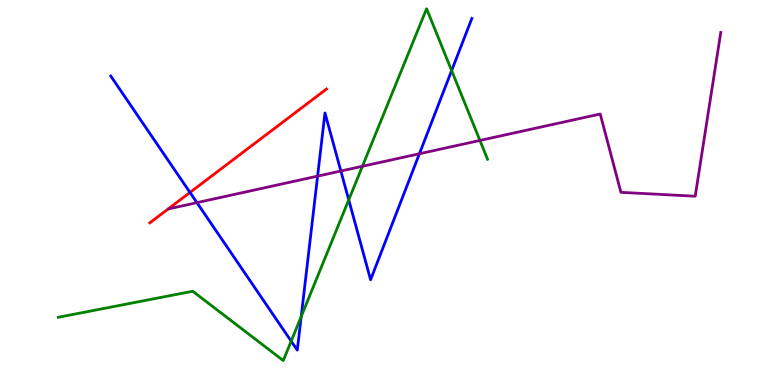[{'lines': ['blue', 'red'], 'intersections': [{'x': 2.45, 'y': 5.0}]}, {'lines': ['green', 'red'], 'intersections': []}, {'lines': ['purple', 'red'], 'intersections': []}, {'lines': ['blue', 'green'], 'intersections': [{'x': 3.76, 'y': 1.14}, {'x': 3.89, 'y': 1.78}, {'x': 4.5, 'y': 4.81}, {'x': 5.83, 'y': 8.17}]}, {'lines': ['blue', 'purple'], 'intersections': [{'x': 2.54, 'y': 4.74}, {'x': 4.1, 'y': 5.43}, {'x': 4.4, 'y': 5.56}, {'x': 5.41, 'y': 6.01}]}, {'lines': ['green', 'purple'], 'intersections': [{'x': 4.68, 'y': 5.68}, {'x': 6.19, 'y': 6.35}]}]